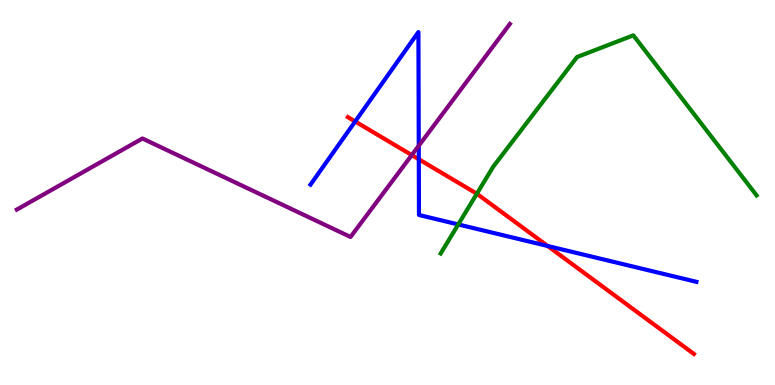[{'lines': ['blue', 'red'], 'intersections': [{'x': 4.58, 'y': 6.84}, {'x': 5.4, 'y': 5.86}, {'x': 7.07, 'y': 3.61}]}, {'lines': ['green', 'red'], 'intersections': [{'x': 6.15, 'y': 4.97}]}, {'lines': ['purple', 'red'], 'intersections': [{'x': 5.31, 'y': 5.97}]}, {'lines': ['blue', 'green'], 'intersections': [{'x': 5.91, 'y': 4.17}]}, {'lines': ['blue', 'purple'], 'intersections': [{'x': 5.4, 'y': 6.21}]}, {'lines': ['green', 'purple'], 'intersections': []}]